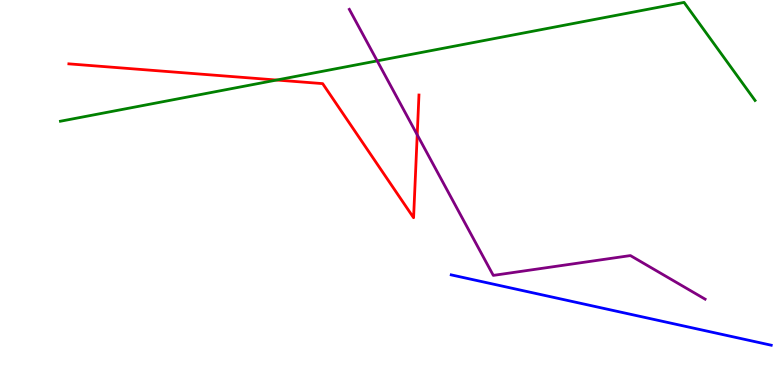[{'lines': ['blue', 'red'], 'intersections': []}, {'lines': ['green', 'red'], 'intersections': [{'x': 3.57, 'y': 7.92}]}, {'lines': ['purple', 'red'], 'intersections': [{'x': 5.38, 'y': 6.5}]}, {'lines': ['blue', 'green'], 'intersections': []}, {'lines': ['blue', 'purple'], 'intersections': []}, {'lines': ['green', 'purple'], 'intersections': [{'x': 4.87, 'y': 8.42}]}]